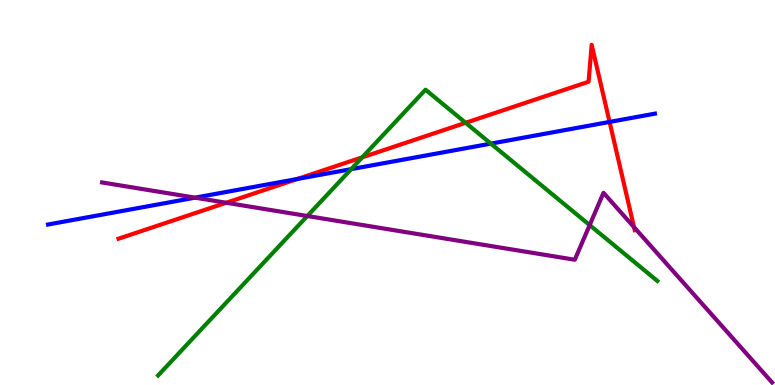[{'lines': ['blue', 'red'], 'intersections': [{'x': 3.84, 'y': 5.35}, {'x': 7.87, 'y': 6.83}]}, {'lines': ['green', 'red'], 'intersections': [{'x': 4.67, 'y': 5.91}, {'x': 6.01, 'y': 6.81}]}, {'lines': ['purple', 'red'], 'intersections': [{'x': 2.92, 'y': 4.73}, {'x': 8.18, 'y': 4.1}]}, {'lines': ['blue', 'green'], 'intersections': [{'x': 4.53, 'y': 5.61}, {'x': 6.33, 'y': 6.27}]}, {'lines': ['blue', 'purple'], 'intersections': [{'x': 2.52, 'y': 4.87}]}, {'lines': ['green', 'purple'], 'intersections': [{'x': 3.97, 'y': 4.39}, {'x': 7.61, 'y': 4.15}]}]